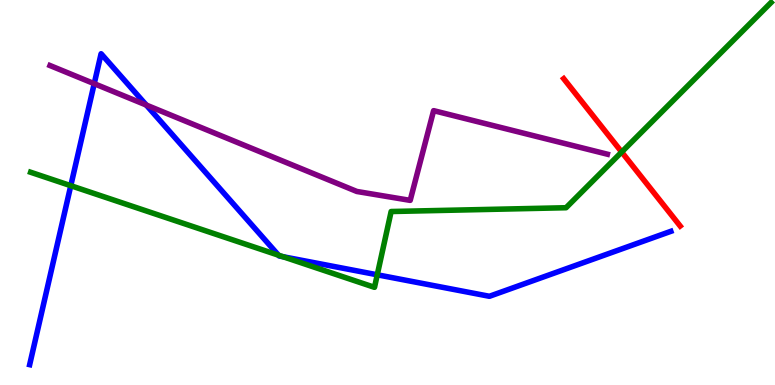[{'lines': ['blue', 'red'], 'intersections': []}, {'lines': ['green', 'red'], 'intersections': [{'x': 8.02, 'y': 6.05}]}, {'lines': ['purple', 'red'], 'intersections': []}, {'lines': ['blue', 'green'], 'intersections': [{'x': 0.913, 'y': 5.18}, {'x': 3.59, 'y': 3.37}, {'x': 3.65, 'y': 3.33}, {'x': 4.87, 'y': 2.86}]}, {'lines': ['blue', 'purple'], 'intersections': [{'x': 1.22, 'y': 7.83}, {'x': 1.89, 'y': 7.27}]}, {'lines': ['green', 'purple'], 'intersections': []}]